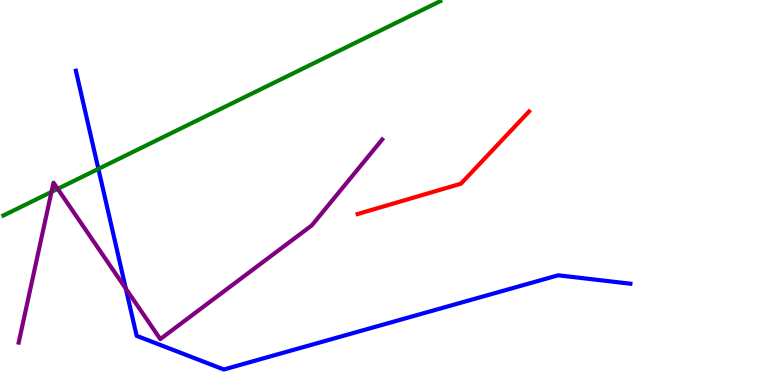[{'lines': ['blue', 'red'], 'intersections': []}, {'lines': ['green', 'red'], 'intersections': []}, {'lines': ['purple', 'red'], 'intersections': []}, {'lines': ['blue', 'green'], 'intersections': [{'x': 1.27, 'y': 5.61}]}, {'lines': ['blue', 'purple'], 'intersections': [{'x': 1.62, 'y': 2.5}]}, {'lines': ['green', 'purple'], 'intersections': [{'x': 0.664, 'y': 5.02}, {'x': 0.745, 'y': 5.09}]}]